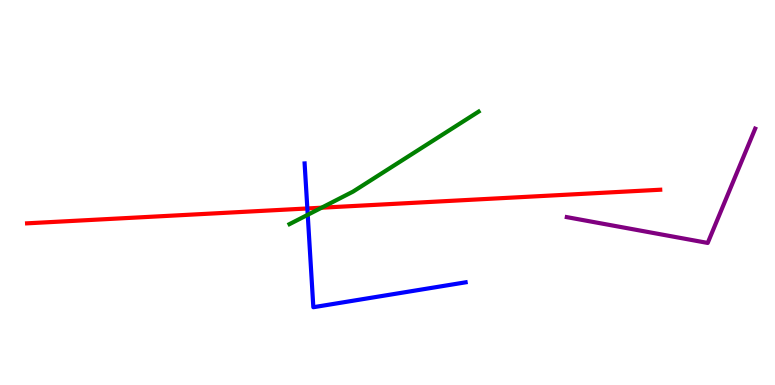[{'lines': ['blue', 'red'], 'intersections': [{'x': 3.97, 'y': 4.59}]}, {'lines': ['green', 'red'], 'intersections': [{'x': 4.15, 'y': 4.61}]}, {'lines': ['purple', 'red'], 'intersections': []}, {'lines': ['blue', 'green'], 'intersections': [{'x': 3.97, 'y': 4.42}]}, {'lines': ['blue', 'purple'], 'intersections': []}, {'lines': ['green', 'purple'], 'intersections': []}]